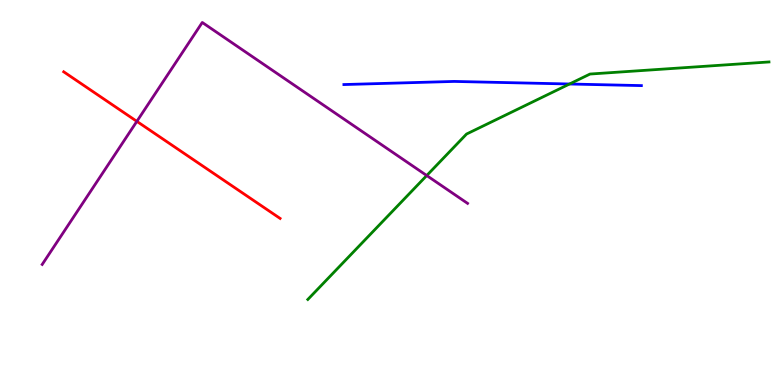[{'lines': ['blue', 'red'], 'intersections': []}, {'lines': ['green', 'red'], 'intersections': []}, {'lines': ['purple', 'red'], 'intersections': [{'x': 1.77, 'y': 6.85}]}, {'lines': ['blue', 'green'], 'intersections': [{'x': 7.35, 'y': 7.82}]}, {'lines': ['blue', 'purple'], 'intersections': []}, {'lines': ['green', 'purple'], 'intersections': [{'x': 5.51, 'y': 5.44}]}]